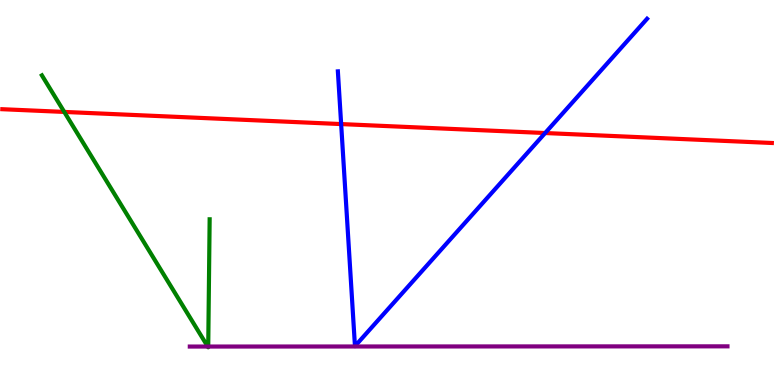[{'lines': ['blue', 'red'], 'intersections': [{'x': 4.4, 'y': 6.78}, {'x': 7.03, 'y': 6.54}]}, {'lines': ['green', 'red'], 'intersections': [{'x': 0.829, 'y': 7.09}]}, {'lines': ['purple', 'red'], 'intersections': []}, {'lines': ['blue', 'green'], 'intersections': []}, {'lines': ['blue', 'purple'], 'intersections': []}, {'lines': ['green', 'purple'], 'intersections': [{'x': 2.68, 'y': 0.999}, {'x': 2.69, 'y': 0.999}]}]